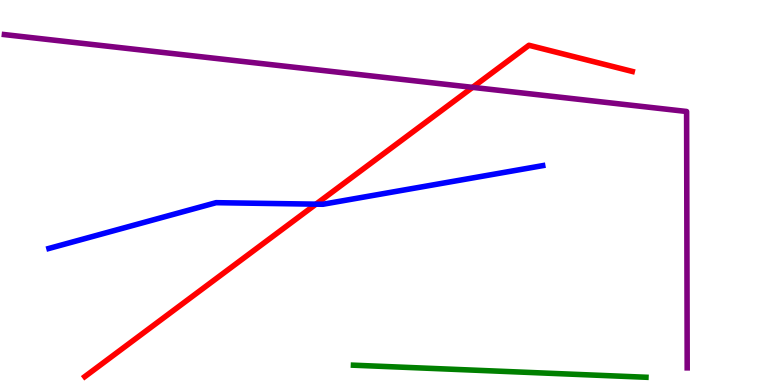[{'lines': ['blue', 'red'], 'intersections': [{'x': 4.08, 'y': 4.7}]}, {'lines': ['green', 'red'], 'intersections': []}, {'lines': ['purple', 'red'], 'intersections': [{'x': 6.1, 'y': 7.73}]}, {'lines': ['blue', 'green'], 'intersections': []}, {'lines': ['blue', 'purple'], 'intersections': []}, {'lines': ['green', 'purple'], 'intersections': []}]